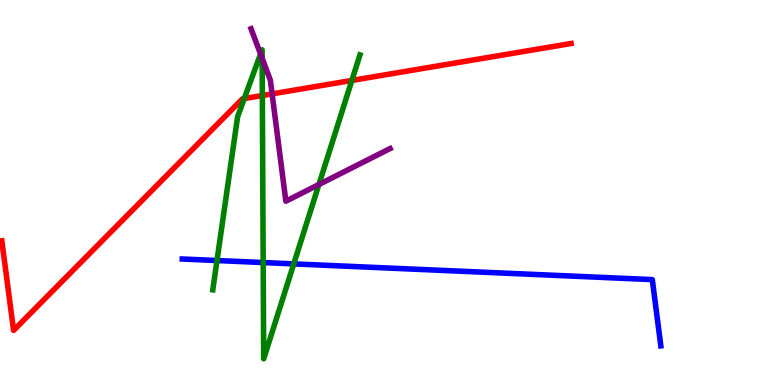[{'lines': ['blue', 'red'], 'intersections': []}, {'lines': ['green', 'red'], 'intersections': [{'x': 3.15, 'y': 7.44}, {'x': 3.38, 'y': 7.52}, {'x': 4.54, 'y': 7.91}]}, {'lines': ['purple', 'red'], 'intersections': [{'x': 3.51, 'y': 7.56}]}, {'lines': ['blue', 'green'], 'intersections': [{'x': 2.8, 'y': 3.23}, {'x': 3.4, 'y': 3.18}, {'x': 3.79, 'y': 3.15}]}, {'lines': ['blue', 'purple'], 'intersections': []}, {'lines': ['green', 'purple'], 'intersections': [{'x': 3.36, 'y': 8.6}, {'x': 3.38, 'y': 8.49}, {'x': 4.11, 'y': 5.21}]}]